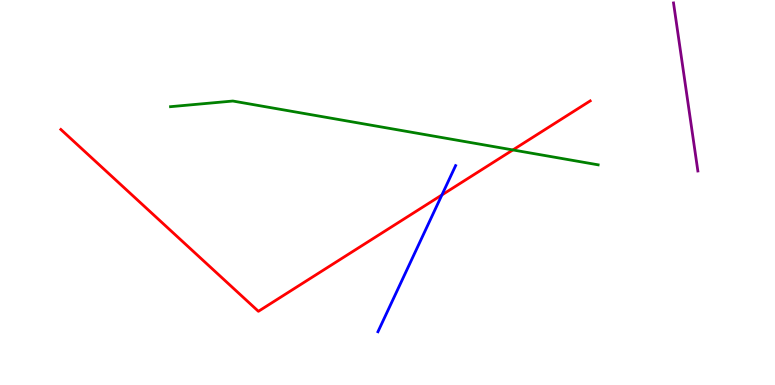[{'lines': ['blue', 'red'], 'intersections': [{'x': 5.7, 'y': 4.94}]}, {'lines': ['green', 'red'], 'intersections': [{'x': 6.62, 'y': 6.11}]}, {'lines': ['purple', 'red'], 'intersections': []}, {'lines': ['blue', 'green'], 'intersections': []}, {'lines': ['blue', 'purple'], 'intersections': []}, {'lines': ['green', 'purple'], 'intersections': []}]